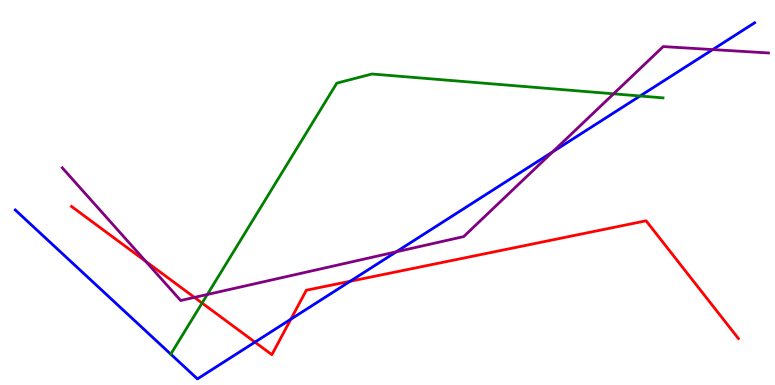[{'lines': ['blue', 'red'], 'intersections': [{'x': 3.29, 'y': 1.11}, {'x': 3.75, 'y': 1.71}, {'x': 4.52, 'y': 2.69}]}, {'lines': ['green', 'red'], 'intersections': [{'x': 2.61, 'y': 2.13}]}, {'lines': ['purple', 'red'], 'intersections': [{'x': 1.88, 'y': 3.21}, {'x': 2.51, 'y': 2.28}]}, {'lines': ['blue', 'green'], 'intersections': [{'x': 2.2, 'y': 0.801}, {'x': 8.26, 'y': 7.51}]}, {'lines': ['blue', 'purple'], 'intersections': [{'x': 5.11, 'y': 3.46}, {'x': 7.13, 'y': 6.05}, {'x': 9.2, 'y': 8.71}]}, {'lines': ['green', 'purple'], 'intersections': [{'x': 2.68, 'y': 2.35}, {'x': 7.92, 'y': 7.56}]}]